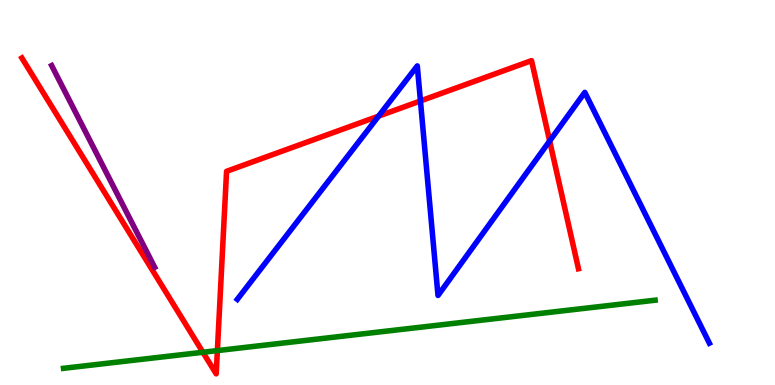[{'lines': ['blue', 'red'], 'intersections': [{'x': 4.88, 'y': 6.98}, {'x': 5.43, 'y': 7.38}, {'x': 7.09, 'y': 6.34}]}, {'lines': ['green', 'red'], 'intersections': [{'x': 2.62, 'y': 0.85}, {'x': 2.8, 'y': 0.894}]}, {'lines': ['purple', 'red'], 'intersections': []}, {'lines': ['blue', 'green'], 'intersections': []}, {'lines': ['blue', 'purple'], 'intersections': []}, {'lines': ['green', 'purple'], 'intersections': []}]